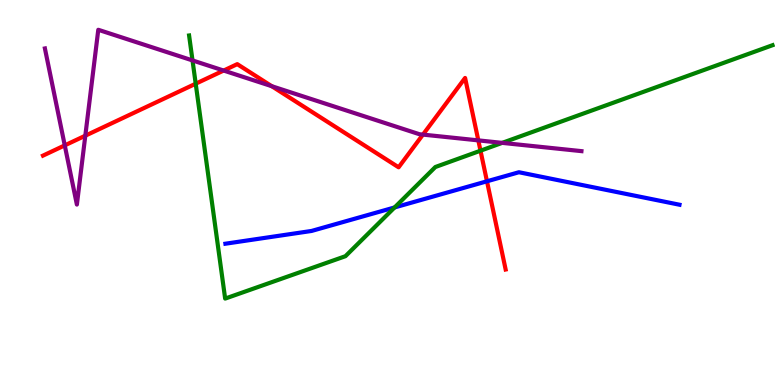[{'lines': ['blue', 'red'], 'intersections': [{'x': 6.28, 'y': 5.29}]}, {'lines': ['green', 'red'], 'intersections': [{'x': 2.53, 'y': 7.83}, {'x': 6.2, 'y': 6.09}]}, {'lines': ['purple', 'red'], 'intersections': [{'x': 0.836, 'y': 6.22}, {'x': 1.1, 'y': 6.48}, {'x': 2.89, 'y': 8.17}, {'x': 3.51, 'y': 7.76}, {'x': 5.46, 'y': 6.5}, {'x': 6.17, 'y': 6.35}]}, {'lines': ['blue', 'green'], 'intersections': [{'x': 5.09, 'y': 4.61}]}, {'lines': ['blue', 'purple'], 'intersections': []}, {'lines': ['green', 'purple'], 'intersections': [{'x': 2.48, 'y': 8.43}, {'x': 6.48, 'y': 6.29}]}]